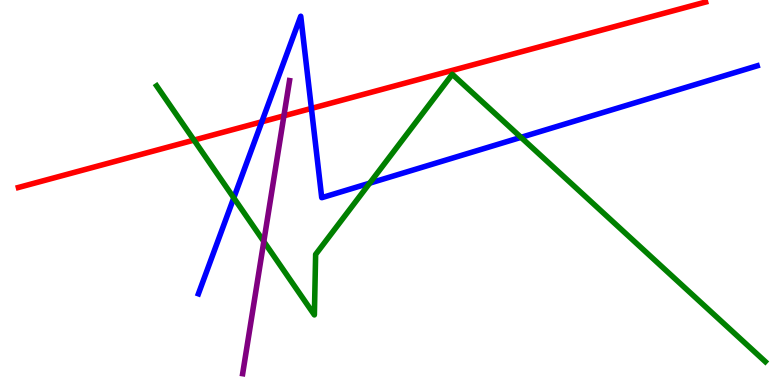[{'lines': ['blue', 'red'], 'intersections': [{'x': 3.38, 'y': 6.84}, {'x': 4.02, 'y': 7.18}]}, {'lines': ['green', 'red'], 'intersections': [{'x': 2.5, 'y': 6.36}]}, {'lines': ['purple', 'red'], 'intersections': [{'x': 3.66, 'y': 6.99}]}, {'lines': ['blue', 'green'], 'intersections': [{'x': 3.02, 'y': 4.86}, {'x': 4.77, 'y': 5.24}, {'x': 6.72, 'y': 6.43}]}, {'lines': ['blue', 'purple'], 'intersections': []}, {'lines': ['green', 'purple'], 'intersections': [{'x': 3.4, 'y': 3.73}]}]